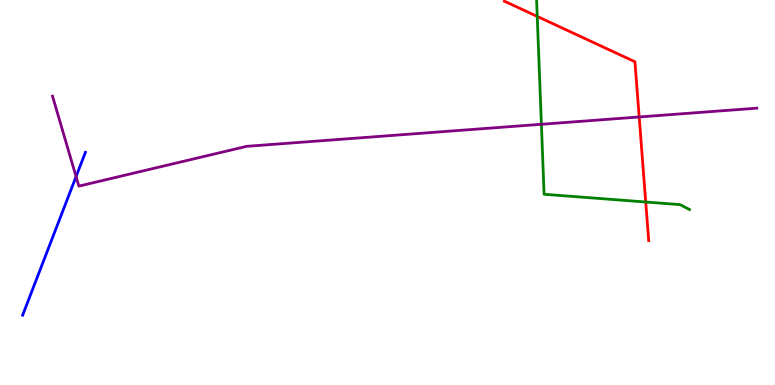[{'lines': ['blue', 'red'], 'intersections': []}, {'lines': ['green', 'red'], 'intersections': [{'x': 6.93, 'y': 9.57}, {'x': 8.33, 'y': 4.75}]}, {'lines': ['purple', 'red'], 'intersections': [{'x': 8.25, 'y': 6.96}]}, {'lines': ['blue', 'green'], 'intersections': []}, {'lines': ['blue', 'purple'], 'intersections': [{'x': 0.981, 'y': 5.41}]}, {'lines': ['green', 'purple'], 'intersections': [{'x': 6.99, 'y': 6.77}]}]